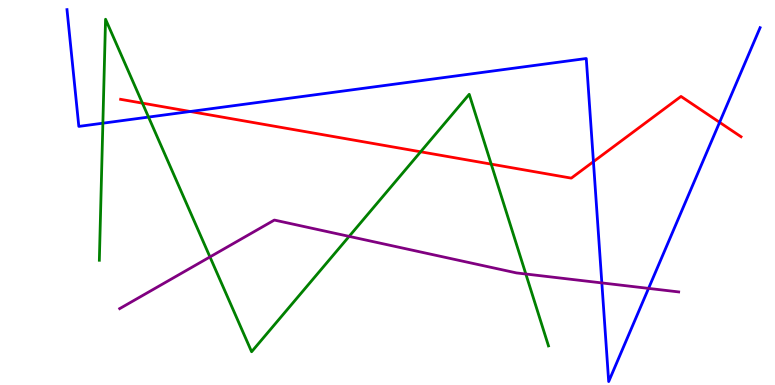[{'lines': ['blue', 'red'], 'intersections': [{'x': 2.45, 'y': 7.1}, {'x': 7.66, 'y': 5.8}, {'x': 9.29, 'y': 6.82}]}, {'lines': ['green', 'red'], 'intersections': [{'x': 1.84, 'y': 7.32}, {'x': 5.43, 'y': 6.06}, {'x': 6.34, 'y': 5.74}]}, {'lines': ['purple', 'red'], 'intersections': []}, {'lines': ['blue', 'green'], 'intersections': [{'x': 1.33, 'y': 6.8}, {'x': 1.92, 'y': 6.96}]}, {'lines': ['blue', 'purple'], 'intersections': [{'x': 7.77, 'y': 2.65}, {'x': 8.37, 'y': 2.51}]}, {'lines': ['green', 'purple'], 'intersections': [{'x': 2.71, 'y': 3.33}, {'x': 4.5, 'y': 3.86}, {'x': 6.79, 'y': 2.88}]}]